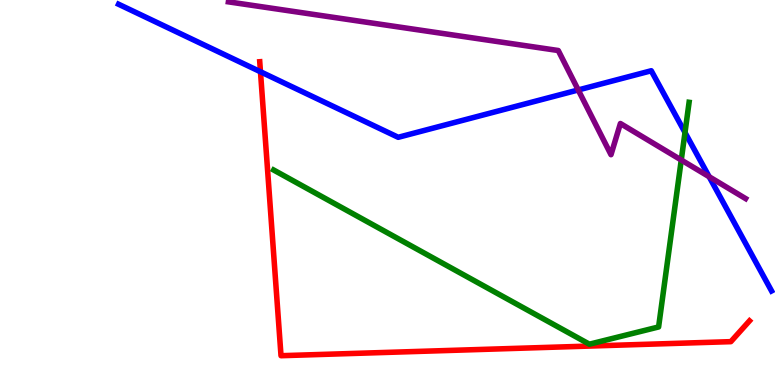[{'lines': ['blue', 'red'], 'intersections': [{'x': 3.36, 'y': 8.14}]}, {'lines': ['green', 'red'], 'intersections': []}, {'lines': ['purple', 'red'], 'intersections': []}, {'lines': ['blue', 'green'], 'intersections': [{'x': 8.84, 'y': 6.56}]}, {'lines': ['blue', 'purple'], 'intersections': [{'x': 7.46, 'y': 7.66}, {'x': 9.15, 'y': 5.41}]}, {'lines': ['green', 'purple'], 'intersections': [{'x': 8.79, 'y': 5.84}]}]